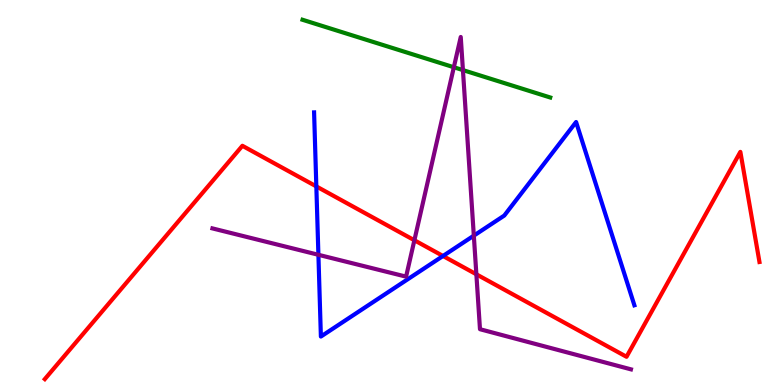[{'lines': ['blue', 'red'], 'intersections': [{'x': 4.08, 'y': 5.16}, {'x': 5.72, 'y': 3.35}]}, {'lines': ['green', 'red'], 'intersections': []}, {'lines': ['purple', 'red'], 'intersections': [{'x': 5.35, 'y': 3.76}, {'x': 6.15, 'y': 2.88}]}, {'lines': ['blue', 'green'], 'intersections': []}, {'lines': ['blue', 'purple'], 'intersections': [{'x': 4.11, 'y': 3.38}, {'x': 6.11, 'y': 3.88}]}, {'lines': ['green', 'purple'], 'intersections': [{'x': 5.86, 'y': 8.25}, {'x': 5.97, 'y': 8.18}]}]